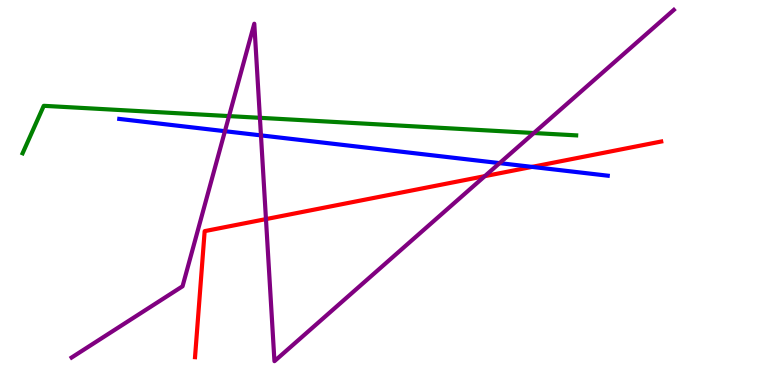[{'lines': ['blue', 'red'], 'intersections': [{'x': 6.86, 'y': 5.67}]}, {'lines': ['green', 'red'], 'intersections': []}, {'lines': ['purple', 'red'], 'intersections': [{'x': 3.43, 'y': 4.31}, {'x': 6.26, 'y': 5.42}]}, {'lines': ['blue', 'green'], 'intersections': []}, {'lines': ['blue', 'purple'], 'intersections': [{'x': 2.9, 'y': 6.59}, {'x': 3.37, 'y': 6.48}, {'x': 6.45, 'y': 5.76}]}, {'lines': ['green', 'purple'], 'intersections': [{'x': 2.96, 'y': 6.98}, {'x': 3.35, 'y': 6.94}, {'x': 6.89, 'y': 6.55}]}]